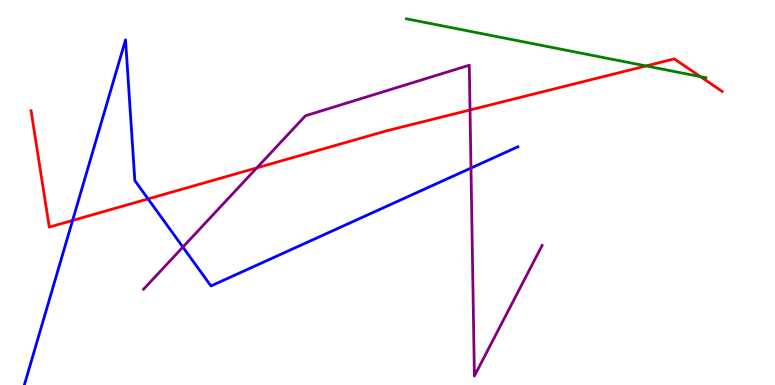[{'lines': ['blue', 'red'], 'intersections': [{'x': 0.937, 'y': 4.27}, {'x': 1.91, 'y': 4.83}]}, {'lines': ['green', 'red'], 'intersections': [{'x': 8.34, 'y': 8.29}, {'x': 9.04, 'y': 8.01}]}, {'lines': ['purple', 'red'], 'intersections': [{'x': 3.31, 'y': 5.64}, {'x': 6.06, 'y': 7.14}]}, {'lines': ['blue', 'green'], 'intersections': []}, {'lines': ['blue', 'purple'], 'intersections': [{'x': 2.36, 'y': 3.58}, {'x': 6.08, 'y': 5.64}]}, {'lines': ['green', 'purple'], 'intersections': []}]